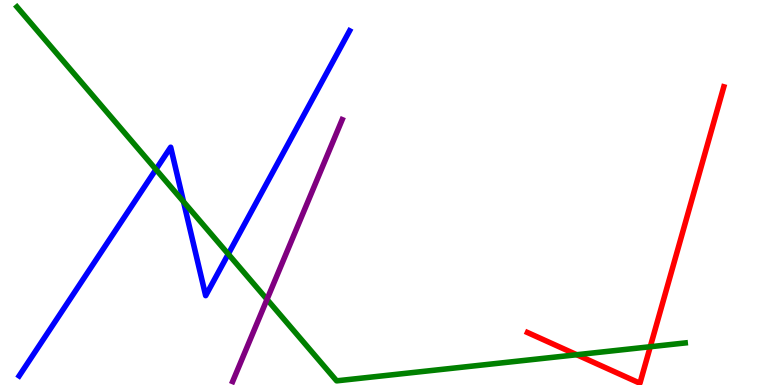[{'lines': ['blue', 'red'], 'intersections': []}, {'lines': ['green', 'red'], 'intersections': [{'x': 7.44, 'y': 0.786}, {'x': 8.39, 'y': 0.994}]}, {'lines': ['purple', 'red'], 'intersections': []}, {'lines': ['blue', 'green'], 'intersections': [{'x': 2.01, 'y': 5.6}, {'x': 2.37, 'y': 4.76}, {'x': 2.95, 'y': 3.4}]}, {'lines': ['blue', 'purple'], 'intersections': []}, {'lines': ['green', 'purple'], 'intersections': [{'x': 3.45, 'y': 2.22}]}]